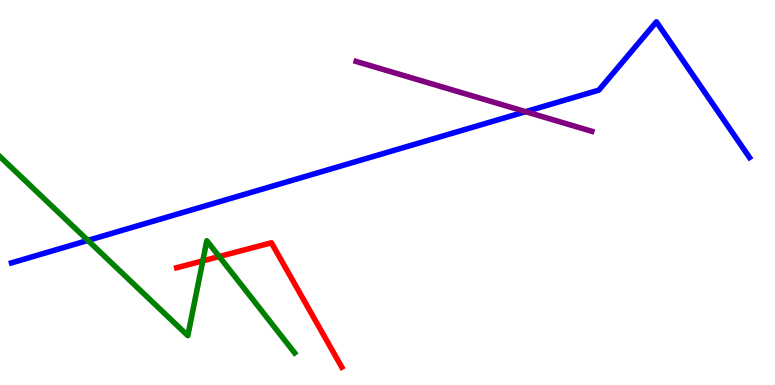[{'lines': ['blue', 'red'], 'intersections': []}, {'lines': ['green', 'red'], 'intersections': [{'x': 2.62, 'y': 3.22}, {'x': 2.83, 'y': 3.34}]}, {'lines': ['purple', 'red'], 'intersections': []}, {'lines': ['blue', 'green'], 'intersections': [{'x': 1.13, 'y': 3.76}]}, {'lines': ['blue', 'purple'], 'intersections': [{'x': 6.78, 'y': 7.1}]}, {'lines': ['green', 'purple'], 'intersections': []}]